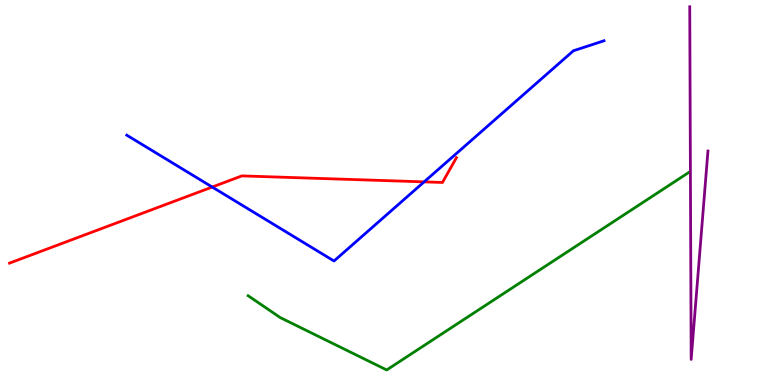[{'lines': ['blue', 'red'], 'intersections': [{'x': 2.74, 'y': 5.14}, {'x': 5.47, 'y': 5.28}]}, {'lines': ['green', 'red'], 'intersections': []}, {'lines': ['purple', 'red'], 'intersections': []}, {'lines': ['blue', 'green'], 'intersections': []}, {'lines': ['blue', 'purple'], 'intersections': []}, {'lines': ['green', 'purple'], 'intersections': []}]